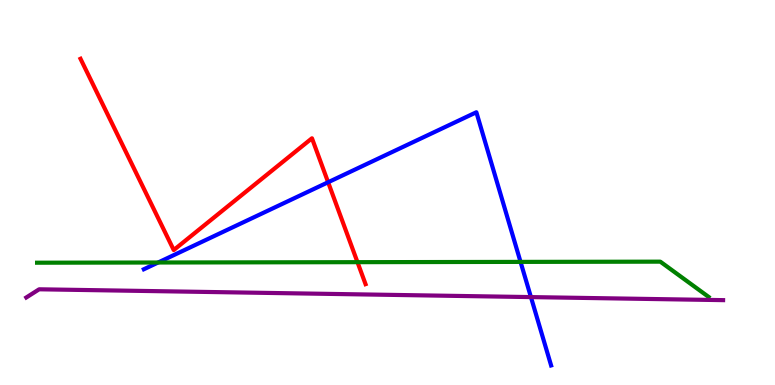[{'lines': ['blue', 'red'], 'intersections': [{'x': 4.23, 'y': 5.27}]}, {'lines': ['green', 'red'], 'intersections': [{'x': 4.61, 'y': 3.19}]}, {'lines': ['purple', 'red'], 'intersections': []}, {'lines': ['blue', 'green'], 'intersections': [{'x': 2.04, 'y': 3.18}, {'x': 6.72, 'y': 3.2}]}, {'lines': ['blue', 'purple'], 'intersections': [{'x': 6.85, 'y': 2.28}]}, {'lines': ['green', 'purple'], 'intersections': []}]